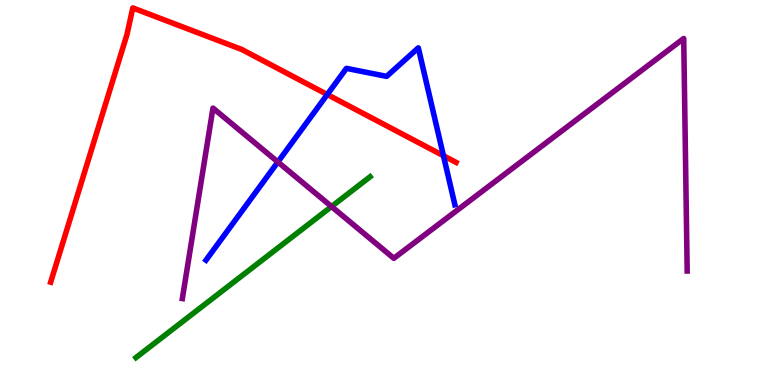[{'lines': ['blue', 'red'], 'intersections': [{'x': 4.22, 'y': 7.55}, {'x': 5.72, 'y': 5.95}]}, {'lines': ['green', 'red'], 'intersections': []}, {'lines': ['purple', 'red'], 'intersections': []}, {'lines': ['blue', 'green'], 'intersections': []}, {'lines': ['blue', 'purple'], 'intersections': [{'x': 3.59, 'y': 5.79}]}, {'lines': ['green', 'purple'], 'intersections': [{'x': 4.28, 'y': 4.64}]}]